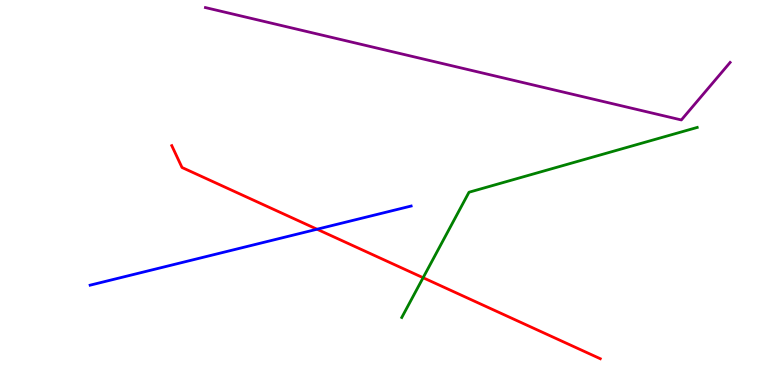[{'lines': ['blue', 'red'], 'intersections': [{'x': 4.09, 'y': 4.05}]}, {'lines': ['green', 'red'], 'intersections': [{'x': 5.46, 'y': 2.79}]}, {'lines': ['purple', 'red'], 'intersections': []}, {'lines': ['blue', 'green'], 'intersections': []}, {'lines': ['blue', 'purple'], 'intersections': []}, {'lines': ['green', 'purple'], 'intersections': []}]